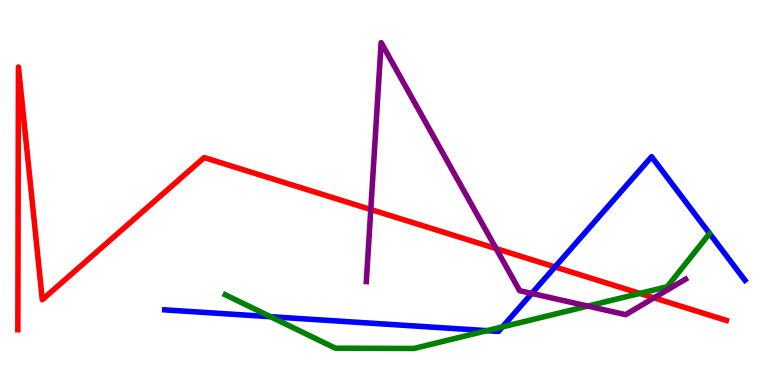[{'lines': ['blue', 'red'], 'intersections': [{'x': 7.16, 'y': 3.07}]}, {'lines': ['green', 'red'], 'intersections': [{'x': 8.26, 'y': 2.38}]}, {'lines': ['purple', 'red'], 'intersections': [{'x': 4.78, 'y': 4.56}, {'x': 6.4, 'y': 3.54}, {'x': 8.44, 'y': 2.26}]}, {'lines': ['blue', 'green'], 'intersections': [{'x': 3.49, 'y': 1.77}, {'x': 6.28, 'y': 1.41}, {'x': 6.48, 'y': 1.51}]}, {'lines': ['blue', 'purple'], 'intersections': [{'x': 6.86, 'y': 2.38}]}, {'lines': ['green', 'purple'], 'intersections': [{'x': 7.58, 'y': 2.05}]}]